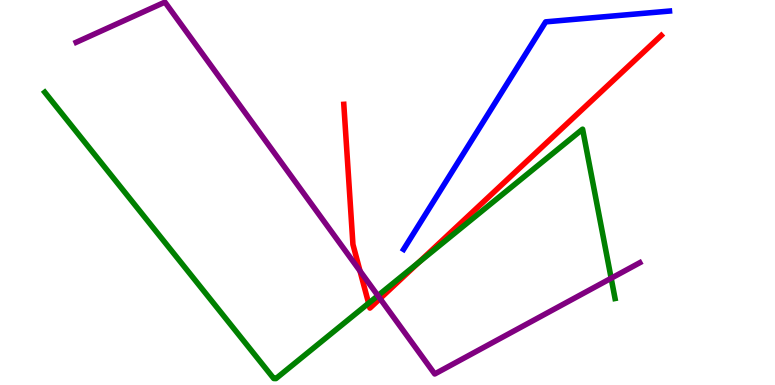[{'lines': ['blue', 'red'], 'intersections': []}, {'lines': ['green', 'red'], 'intersections': [{'x': 4.76, 'y': 2.12}, {'x': 5.4, 'y': 3.18}]}, {'lines': ['purple', 'red'], 'intersections': [{'x': 4.65, 'y': 2.96}, {'x': 4.9, 'y': 2.24}]}, {'lines': ['blue', 'green'], 'intersections': []}, {'lines': ['blue', 'purple'], 'intersections': []}, {'lines': ['green', 'purple'], 'intersections': [{'x': 4.88, 'y': 2.32}, {'x': 7.89, 'y': 2.77}]}]